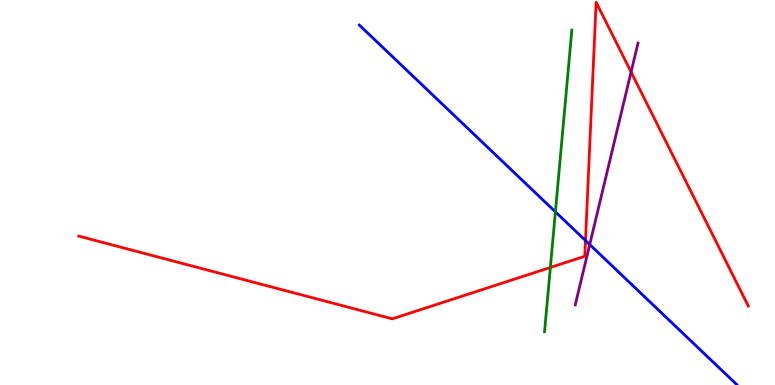[{'lines': ['blue', 'red'], 'intersections': [{'x': 7.55, 'y': 3.75}]}, {'lines': ['green', 'red'], 'intersections': [{'x': 7.1, 'y': 3.05}]}, {'lines': ['purple', 'red'], 'intersections': [{'x': 8.14, 'y': 8.13}]}, {'lines': ['blue', 'green'], 'intersections': [{'x': 7.17, 'y': 4.5}]}, {'lines': ['blue', 'purple'], 'intersections': [{'x': 7.61, 'y': 3.65}]}, {'lines': ['green', 'purple'], 'intersections': []}]